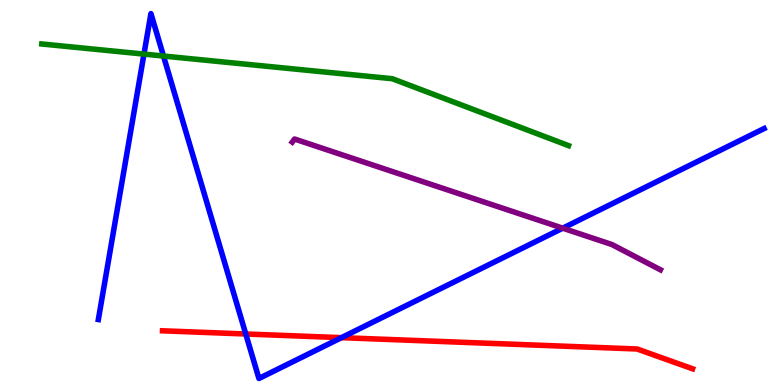[{'lines': ['blue', 'red'], 'intersections': [{'x': 3.17, 'y': 1.32}, {'x': 4.41, 'y': 1.23}]}, {'lines': ['green', 'red'], 'intersections': []}, {'lines': ['purple', 'red'], 'intersections': []}, {'lines': ['blue', 'green'], 'intersections': [{'x': 1.86, 'y': 8.59}, {'x': 2.11, 'y': 8.54}]}, {'lines': ['blue', 'purple'], 'intersections': [{'x': 7.26, 'y': 4.07}]}, {'lines': ['green', 'purple'], 'intersections': []}]